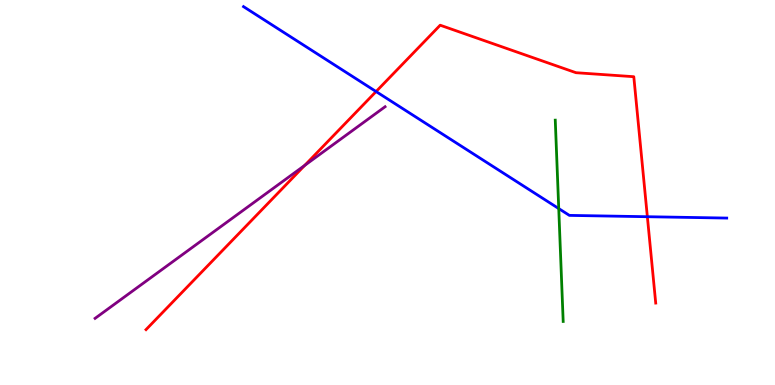[{'lines': ['blue', 'red'], 'intersections': [{'x': 4.85, 'y': 7.62}, {'x': 8.35, 'y': 4.37}]}, {'lines': ['green', 'red'], 'intersections': []}, {'lines': ['purple', 'red'], 'intersections': [{'x': 3.93, 'y': 5.7}]}, {'lines': ['blue', 'green'], 'intersections': [{'x': 7.21, 'y': 4.58}]}, {'lines': ['blue', 'purple'], 'intersections': []}, {'lines': ['green', 'purple'], 'intersections': []}]